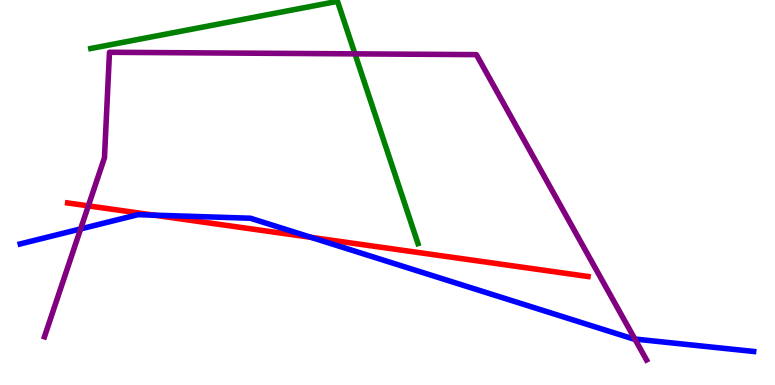[{'lines': ['blue', 'red'], 'intersections': [{'x': 1.99, 'y': 4.41}, {'x': 4.01, 'y': 3.84}]}, {'lines': ['green', 'red'], 'intersections': []}, {'lines': ['purple', 'red'], 'intersections': [{'x': 1.14, 'y': 4.65}]}, {'lines': ['blue', 'green'], 'intersections': []}, {'lines': ['blue', 'purple'], 'intersections': [{'x': 1.04, 'y': 4.05}, {'x': 8.19, 'y': 1.19}]}, {'lines': ['green', 'purple'], 'intersections': [{'x': 4.58, 'y': 8.6}]}]